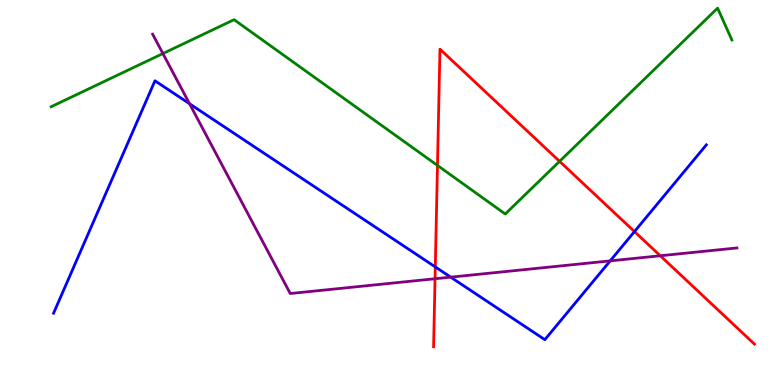[{'lines': ['blue', 'red'], 'intersections': [{'x': 5.62, 'y': 3.07}, {'x': 8.19, 'y': 3.99}]}, {'lines': ['green', 'red'], 'intersections': [{'x': 5.64, 'y': 5.7}, {'x': 7.22, 'y': 5.81}]}, {'lines': ['purple', 'red'], 'intersections': [{'x': 5.61, 'y': 2.76}, {'x': 8.52, 'y': 3.36}]}, {'lines': ['blue', 'green'], 'intersections': []}, {'lines': ['blue', 'purple'], 'intersections': [{'x': 2.45, 'y': 7.31}, {'x': 5.82, 'y': 2.8}, {'x': 7.87, 'y': 3.22}]}, {'lines': ['green', 'purple'], 'intersections': [{'x': 2.1, 'y': 8.61}]}]